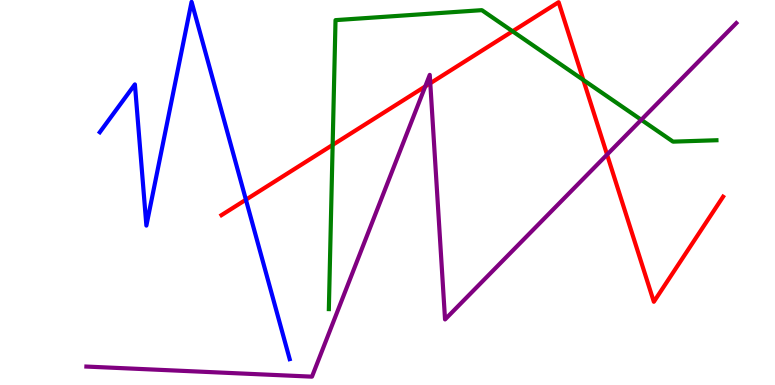[{'lines': ['blue', 'red'], 'intersections': [{'x': 3.17, 'y': 4.81}]}, {'lines': ['green', 'red'], 'intersections': [{'x': 4.29, 'y': 6.24}, {'x': 6.61, 'y': 9.19}, {'x': 7.53, 'y': 7.92}]}, {'lines': ['purple', 'red'], 'intersections': [{'x': 5.49, 'y': 7.75}, {'x': 5.55, 'y': 7.84}, {'x': 7.83, 'y': 5.98}]}, {'lines': ['blue', 'green'], 'intersections': []}, {'lines': ['blue', 'purple'], 'intersections': []}, {'lines': ['green', 'purple'], 'intersections': [{'x': 8.27, 'y': 6.89}]}]